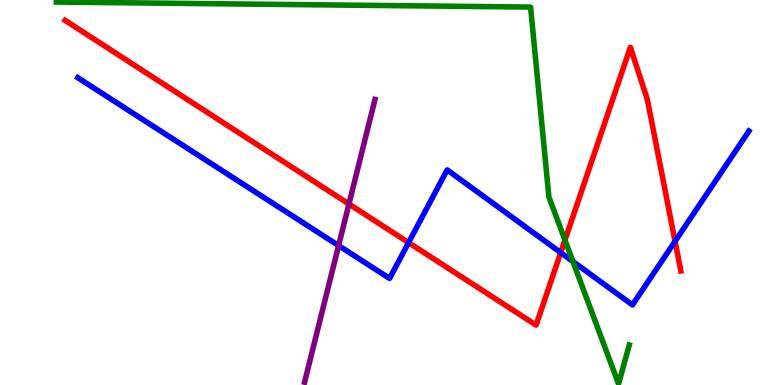[{'lines': ['blue', 'red'], 'intersections': [{'x': 5.27, 'y': 3.7}, {'x': 7.23, 'y': 3.44}, {'x': 8.71, 'y': 3.73}]}, {'lines': ['green', 'red'], 'intersections': [{'x': 7.29, 'y': 3.76}]}, {'lines': ['purple', 'red'], 'intersections': [{'x': 4.5, 'y': 4.7}]}, {'lines': ['blue', 'green'], 'intersections': [{'x': 7.39, 'y': 3.21}]}, {'lines': ['blue', 'purple'], 'intersections': [{'x': 4.37, 'y': 3.62}]}, {'lines': ['green', 'purple'], 'intersections': []}]